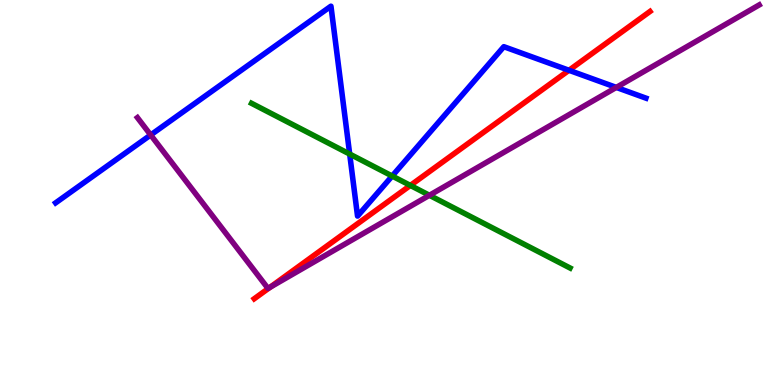[{'lines': ['blue', 'red'], 'intersections': [{'x': 7.34, 'y': 8.17}]}, {'lines': ['green', 'red'], 'intersections': [{'x': 5.29, 'y': 5.18}]}, {'lines': ['purple', 'red'], 'intersections': [{'x': 3.48, 'y': 2.54}]}, {'lines': ['blue', 'green'], 'intersections': [{'x': 4.51, 'y': 6.0}, {'x': 5.06, 'y': 5.43}]}, {'lines': ['blue', 'purple'], 'intersections': [{'x': 1.94, 'y': 6.49}, {'x': 7.95, 'y': 7.73}]}, {'lines': ['green', 'purple'], 'intersections': [{'x': 5.54, 'y': 4.93}]}]